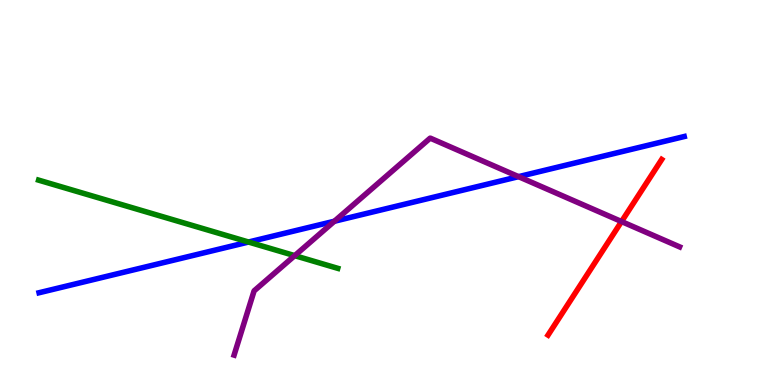[{'lines': ['blue', 'red'], 'intersections': []}, {'lines': ['green', 'red'], 'intersections': []}, {'lines': ['purple', 'red'], 'intersections': [{'x': 8.02, 'y': 4.25}]}, {'lines': ['blue', 'green'], 'intersections': [{'x': 3.21, 'y': 3.71}]}, {'lines': ['blue', 'purple'], 'intersections': [{'x': 4.31, 'y': 4.25}, {'x': 6.69, 'y': 5.41}]}, {'lines': ['green', 'purple'], 'intersections': [{'x': 3.8, 'y': 3.36}]}]